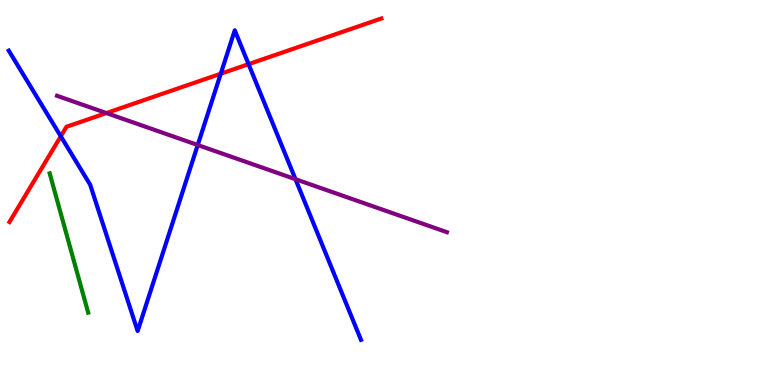[{'lines': ['blue', 'red'], 'intersections': [{'x': 0.784, 'y': 6.46}, {'x': 2.85, 'y': 8.09}, {'x': 3.21, 'y': 8.33}]}, {'lines': ['green', 'red'], 'intersections': []}, {'lines': ['purple', 'red'], 'intersections': [{'x': 1.37, 'y': 7.06}]}, {'lines': ['blue', 'green'], 'intersections': []}, {'lines': ['blue', 'purple'], 'intersections': [{'x': 2.55, 'y': 6.23}, {'x': 3.81, 'y': 5.35}]}, {'lines': ['green', 'purple'], 'intersections': []}]